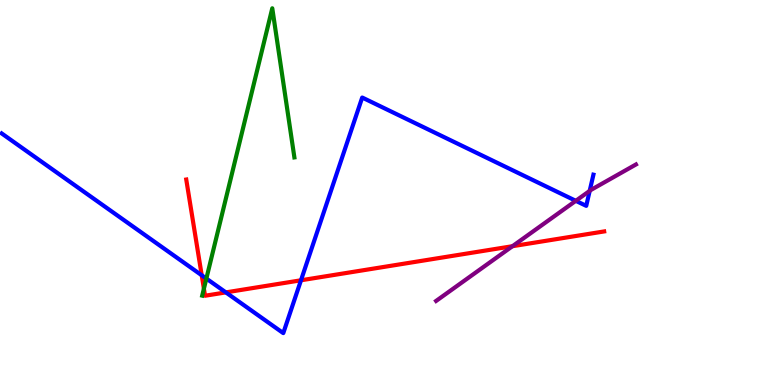[{'lines': ['blue', 'red'], 'intersections': [{'x': 2.6, 'y': 2.85}, {'x': 2.91, 'y': 2.41}, {'x': 3.88, 'y': 2.72}]}, {'lines': ['green', 'red'], 'intersections': [{'x': 2.63, 'y': 2.5}]}, {'lines': ['purple', 'red'], 'intersections': [{'x': 6.61, 'y': 3.61}]}, {'lines': ['blue', 'green'], 'intersections': [{'x': 2.66, 'y': 2.76}]}, {'lines': ['blue', 'purple'], 'intersections': [{'x': 7.43, 'y': 4.78}, {'x': 7.61, 'y': 5.04}]}, {'lines': ['green', 'purple'], 'intersections': []}]